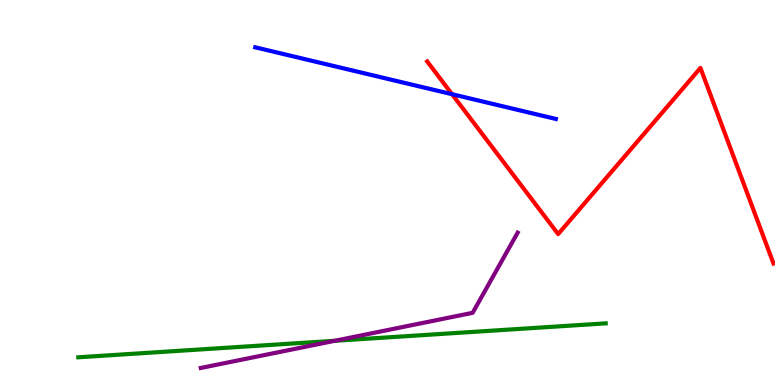[{'lines': ['blue', 'red'], 'intersections': [{'x': 5.83, 'y': 7.55}]}, {'lines': ['green', 'red'], 'intersections': []}, {'lines': ['purple', 'red'], 'intersections': []}, {'lines': ['blue', 'green'], 'intersections': []}, {'lines': ['blue', 'purple'], 'intersections': []}, {'lines': ['green', 'purple'], 'intersections': [{'x': 4.32, 'y': 1.15}]}]